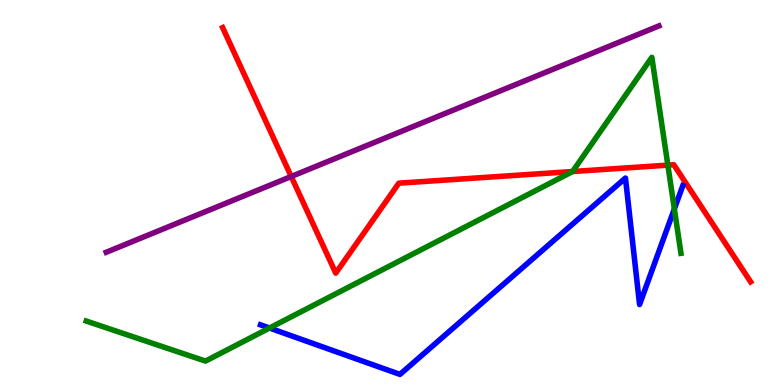[{'lines': ['blue', 'red'], 'intersections': []}, {'lines': ['green', 'red'], 'intersections': [{'x': 7.39, 'y': 5.54}, {'x': 8.62, 'y': 5.71}]}, {'lines': ['purple', 'red'], 'intersections': [{'x': 3.76, 'y': 5.42}]}, {'lines': ['blue', 'green'], 'intersections': [{'x': 3.48, 'y': 1.48}, {'x': 8.7, 'y': 4.57}]}, {'lines': ['blue', 'purple'], 'intersections': []}, {'lines': ['green', 'purple'], 'intersections': []}]